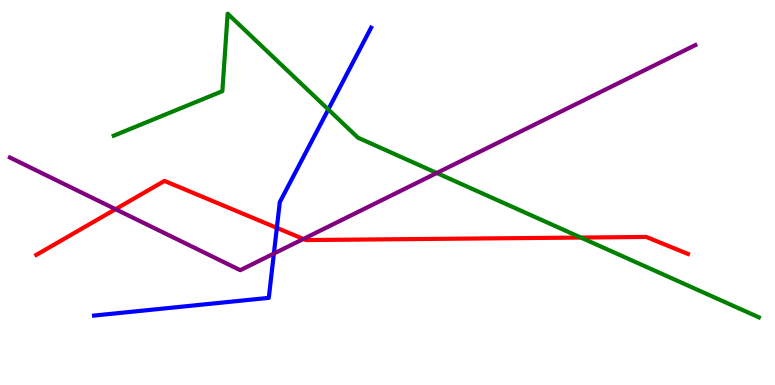[{'lines': ['blue', 'red'], 'intersections': [{'x': 3.57, 'y': 4.08}]}, {'lines': ['green', 'red'], 'intersections': [{'x': 7.49, 'y': 3.83}]}, {'lines': ['purple', 'red'], 'intersections': [{'x': 1.49, 'y': 4.57}, {'x': 3.91, 'y': 3.79}]}, {'lines': ['blue', 'green'], 'intersections': [{'x': 4.24, 'y': 7.16}]}, {'lines': ['blue', 'purple'], 'intersections': [{'x': 3.53, 'y': 3.41}]}, {'lines': ['green', 'purple'], 'intersections': [{'x': 5.64, 'y': 5.51}]}]